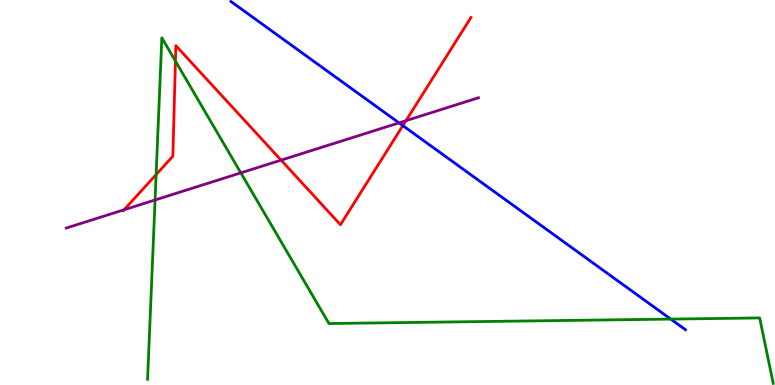[{'lines': ['blue', 'red'], 'intersections': [{'x': 5.2, 'y': 6.74}]}, {'lines': ['green', 'red'], 'intersections': [{'x': 2.01, 'y': 5.47}, {'x': 2.26, 'y': 8.41}]}, {'lines': ['purple', 'red'], 'intersections': [{'x': 1.6, 'y': 4.55}, {'x': 3.63, 'y': 5.84}, {'x': 5.24, 'y': 6.87}]}, {'lines': ['blue', 'green'], 'intersections': [{'x': 8.65, 'y': 1.71}]}, {'lines': ['blue', 'purple'], 'intersections': [{'x': 5.15, 'y': 6.81}]}, {'lines': ['green', 'purple'], 'intersections': [{'x': 2.0, 'y': 4.81}, {'x': 3.11, 'y': 5.51}]}]